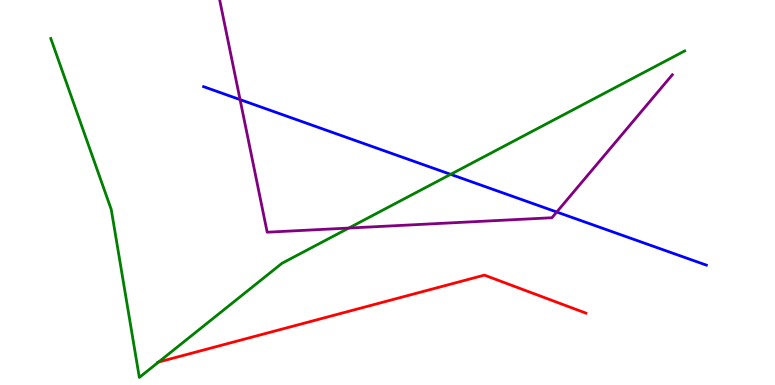[{'lines': ['blue', 'red'], 'intersections': []}, {'lines': ['green', 'red'], 'intersections': [{'x': 2.05, 'y': 0.597}]}, {'lines': ['purple', 'red'], 'intersections': []}, {'lines': ['blue', 'green'], 'intersections': [{'x': 5.81, 'y': 5.47}]}, {'lines': ['blue', 'purple'], 'intersections': [{'x': 3.1, 'y': 7.41}, {'x': 7.18, 'y': 4.49}]}, {'lines': ['green', 'purple'], 'intersections': [{'x': 4.5, 'y': 4.08}]}]